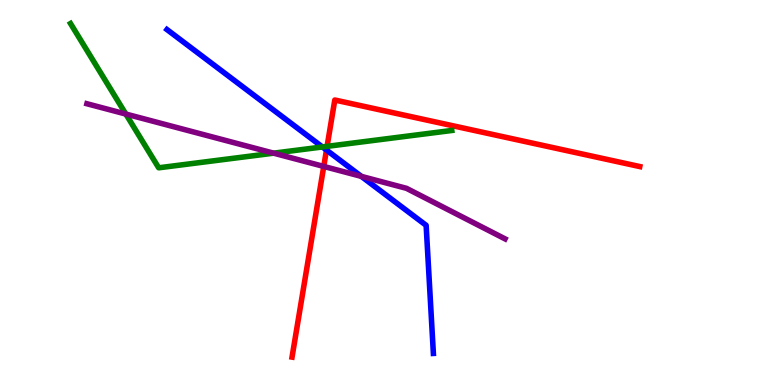[{'lines': ['blue', 'red'], 'intersections': [{'x': 4.21, 'y': 6.1}]}, {'lines': ['green', 'red'], 'intersections': [{'x': 4.22, 'y': 6.2}]}, {'lines': ['purple', 'red'], 'intersections': [{'x': 4.18, 'y': 5.68}]}, {'lines': ['blue', 'green'], 'intersections': [{'x': 4.16, 'y': 6.18}]}, {'lines': ['blue', 'purple'], 'intersections': [{'x': 4.66, 'y': 5.42}]}, {'lines': ['green', 'purple'], 'intersections': [{'x': 1.62, 'y': 7.04}, {'x': 3.53, 'y': 6.02}]}]